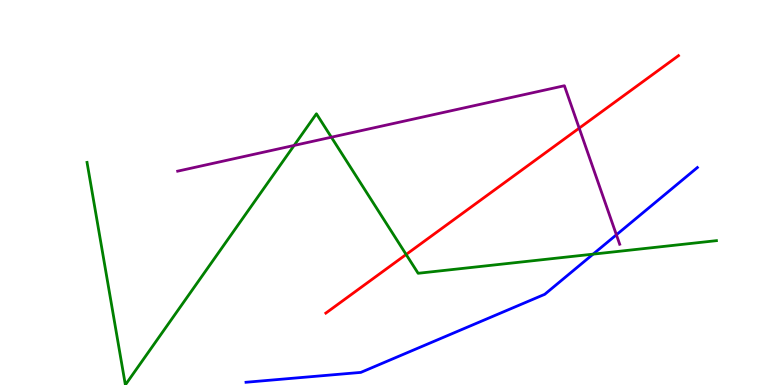[{'lines': ['blue', 'red'], 'intersections': []}, {'lines': ['green', 'red'], 'intersections': [{'x': 5.24, 'y': 3.39}]}, {'lines': ['purple', 'red'], 'intersections': [{'x': 7.47, 'y': 6.67}]}, {'lines': ['blue', 'green'], 'intersections': [{'x': 7.65, 'y': 3.4}]}, {'lines': ['blue', 'purple'], 'intersections': [{'x': 7.95, 'y': 3.9}]}, {'lines': ['green', 'purple'], 'intersections': [{'x': 3.8, 'y': 6.22}, {'x': 4.28, 'y': 6.44}]}]